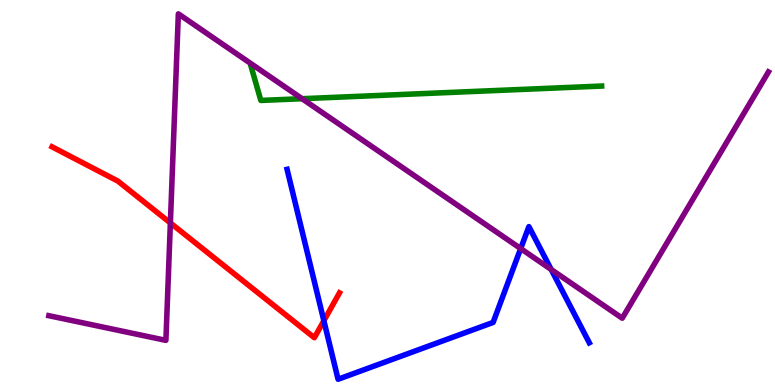[{'lines': ['blue', 'red'], 'intersections': [{'x': 4.18, 'y': 1.67}]}, {'lines': ['green', 'red'], 'intersections': []}, {'lines': ['purple', 'red'], 'intersections': [{'x': 2.2, 'y': 4.21}]}, {'lines': ['blue', 'green'], 'intersections': []}, {'lines': ['blue', 'purple'], 'intersections': [{'x': 6.72, 'y': 3.54}, {'x': 7.11, 'y': 3.0}]}, {'lines': ['green', 'purple'], 'intersections': [{'x': 3.9, 'y': 7.44}]}]